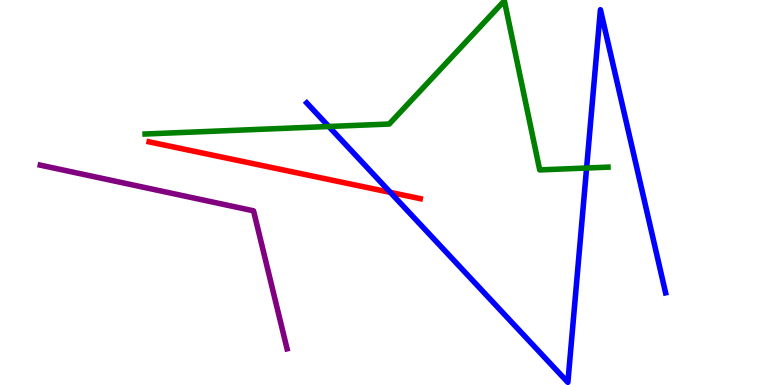[{'lines': ['blue', 'red'], 'intersections': [{'x': 5.04, 'y': 5.0}]}, {'lines': ['green', 'red'], 'intersections': []}, {'lines': ['purple', 'red'], 'intersections': []}, {'lines': ['blue', 'green'], 'intersections': [{'x': 4.24, 'y': 6.71}, {'x': 7.57, 'y': 5.64}]}, {'lines': ['blue', 'purple'], 'intersections': []}, {'lines': ['green', 'purple'], 'intersections': []}]